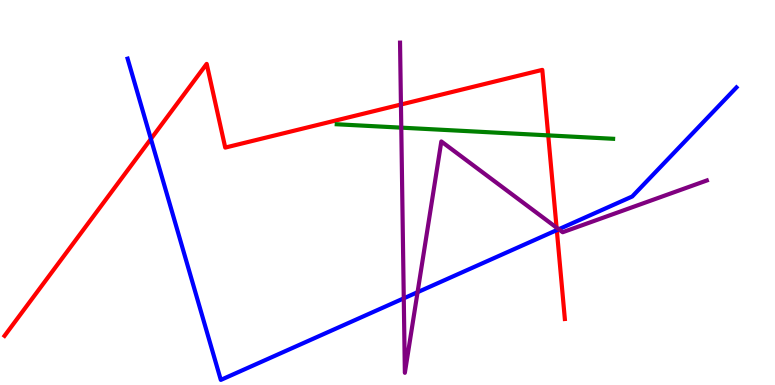[{'lines': ['blue', 'red'], 'intersections': [{'x': 1.95, 'y': 6.39}, {'x': 7.18, 'y': 4.02}]}, {'lines': ['green', 'red'], 'intersections': [{'x': 7.07, 'y': 6.48}]}, {'lines': ['purple', 'red'], 'intersections': [{'x': 5.17, 'y': 7.29}, {'x': 7.18, 'y': 4.09}]}, {'lines': ['blue', 'green'], 'intersections': []}, {'lines': ['blue', 'purple'], 'intersections': [{'x': 5.21, 'y': 2.25}, {'x': 5.39, 'y': 2.41}, {'x': 7.21, 'y': 4.05}]}, {'lines': ['green', 'purple'], 'intersections': [{'x': 5.18, 'y': 6.68}]}]